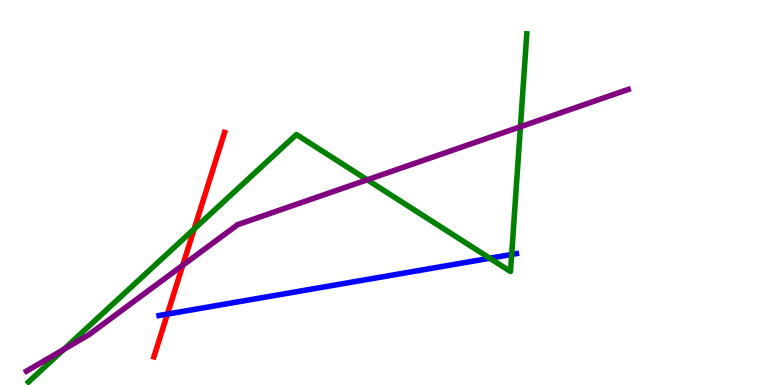[{'lines': ['blue', 'red'], 'intersections': [{'x': 2.16, 'y': 1.84}]}, {'lines': ['green', 'red'], 'intersections': [{'x': 2.51, 'y': 4.05}]}, {'lines': ['purple', 'red'], 'intersections': [{'x': 2.36, 'y': 3.11}]}, {'lines': ['blue', 'green'], 'intersections': [{'x': 6.32, 'y': 3.29}, {'x': 6.6, 'y': 3.39}]}, {'lines': ['blue', 'purple'], 'intersections': []}, {'lines': ['green', 'purple'], 'intersections': [{'x': 0.823, 'y': 0.925}, {'x': 4.74, 'y': 5.33}, {'x': 6.72, 'y': 6.71}]}]